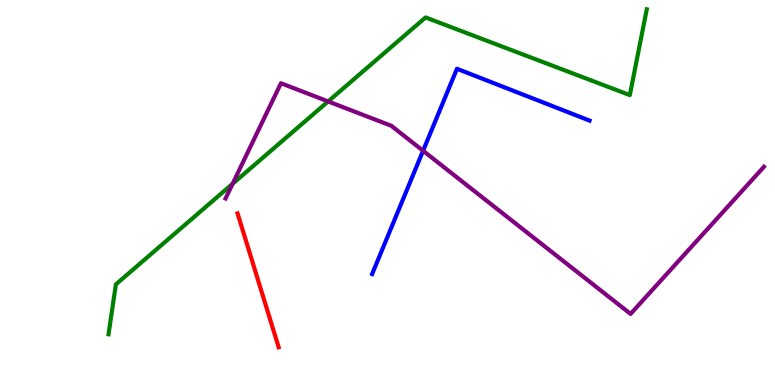[{'lines': ['blue', 'red'], 'intersections': []}, {'lines': ['green', 'red'], 'intersections': []}, {'lines': ['purple', 'red'], 'intersections': []}, {'lines': ['blue', 'green'], 'intersections': []}, {'lines': ['blue', 'purple'], 'intersections': [{'x': 5.46, 'y': 6.08}]}, {'lines': ['green', 'purple'], 'intersections': [{'x': 3.0, 'y': 5.23}, {'x': 4.23, 'y': 7.37}]}]